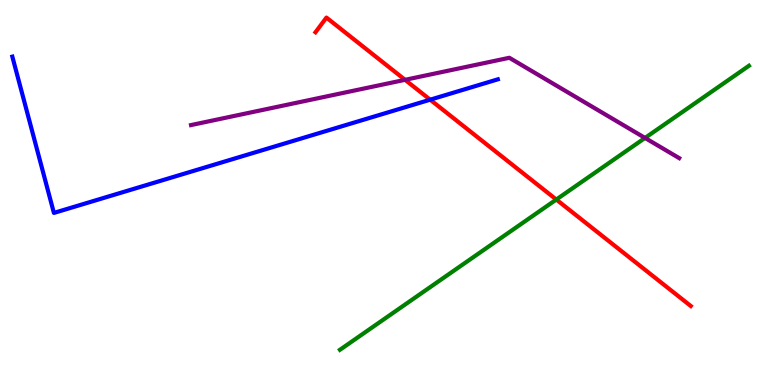[{'lines': ['blue', 'red'], 'intersections': [{'x': 5.55, 'y': 7.41}]}, {'lines': ['green', 'red'], 'intersections': [{'x': 7.18, 'y': 4.82}]}, {'lines': ['purple', 'red'], 'intersections': [{'x': 5.23, 'y': 7.93}]}, {'lines': ['blue', 'green'], 'intersections': []}, {'lines': ['blue', 'purple'], 'intersections': []}, {'lines': ['green', 'purple'], 'intersections': [{'x': 8.32, 'y': 6.42}]}]